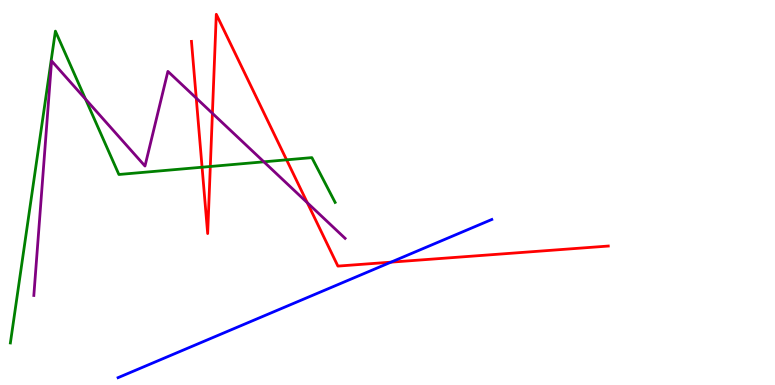[{'lines': ['blue', 'red'], 'intersections': [{'x': 5.04, 'y': 3.19}]}, {'lines': ['green', 'red'], 'intersections': [{'x': 2.61, 'y': 5.66}, {'x': 2.71, 'y': 5.68}, {'x': 3.7, 'y': 5.85}]}, {'lines': ['purple', 'red'], 'intersections': [{'x': 2.53, 'y': 7.45}, {'x': 2.74, 'y': 7.06}, {'x': 3.97, 'y': 4.73}]}, {'lines': ['blue', 'green'], 'intersections': []}, {'lines': ['blue', 'purple'], 'intersections': []}, {'lines': ['green', 'purple'], 'intersections': [{'x': 1.1, 'y': 7.43}, {'x': 3.4, 'y': 5.8}]}]